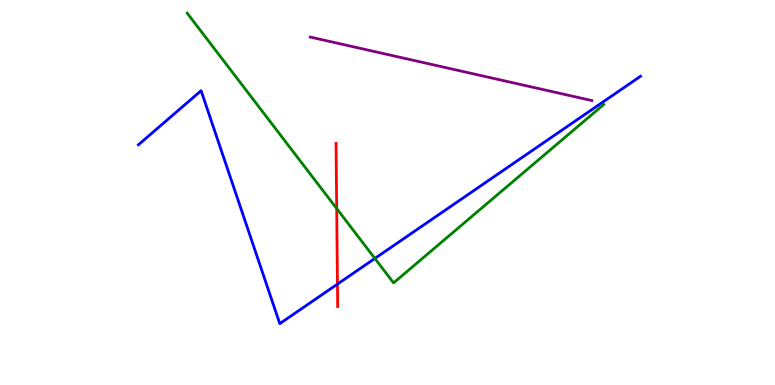[{'lines': ['blue', 'red'], 'intersections': [{'x': 4.35, 'y': 2.62}]}, {'lines': ['green', 'red'], 'intersections': [{'x': 4.34, 'y': 4.58}]}, {'lines': ['purple', 'red'], 'intersections': []}, {'lines': ['blue', 'green'], 'intersections': [{'x': 4.84, 'y': 3.29}]}, {'lines': ['blue', 'purple'], 'intersections': []}, {'lines': ['green', 'purple'], 'intersections': []}]